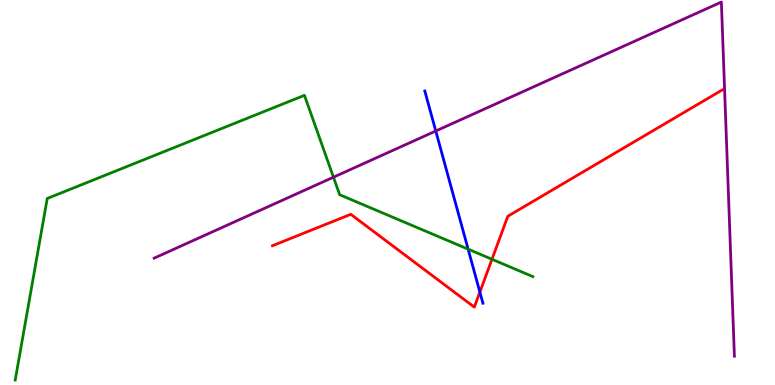[{'lines': ['blue', 'red'], 'intersections': [{'x': 6.19, 'y': 2.41}]}, {'lines': ['green', 'red'], 'intersections': [{'x': 6.35, 'y': 3.27}]}, {'lines': ['purple', 'red'], 'intersections': []}, {'lines': ['blue', 'green'], 'intersections': [{'x': 6.04, 'y': 3.53}]}, {'lines': ['blue', 'purple'], 'intersections': [{'x': 5.62, 'y': 6.6}]}, {'lines': ['green', 'purple'], 'intersections': [{'x': 4.3, 'y': 5.4}]}]